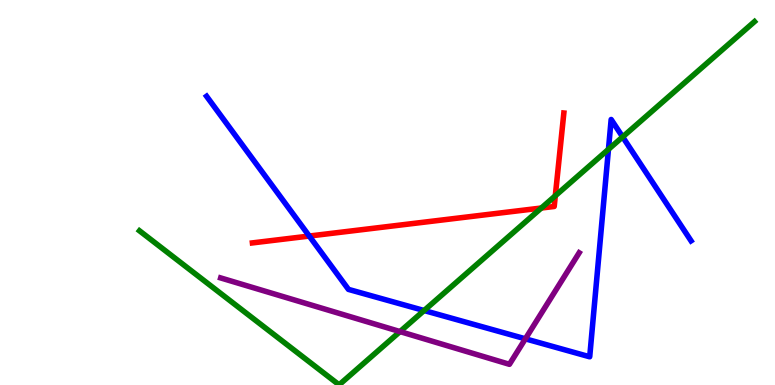[{'lines': ['blue', 'red'], 'intersections': [{'x': 3.99, 'y': 3.87}]}, {'lines': ['green', 'red'], 'intersections': [{'x': 6.98, 'y': 4.6}, {'x': 7.17, 'y': 4.91}]}, {'lines': ['purple', 'red'], 'intersections': []}, {'lines': ['blue', 'green'], 'intersections': [{'x': 5.47, 'y': 1.93}, {'x': 7.85, 'y': 6.12}, {'x': 8.03, 'y': 6.44}]}, {'lines': ['blue', 'purple'], 'intersections': [{'x': 6.78, 'y': 1.2}]}, {'lines': ['green', 'purple'], 'intersections': [{'x': 5.16, 'y': 1.39}]}]